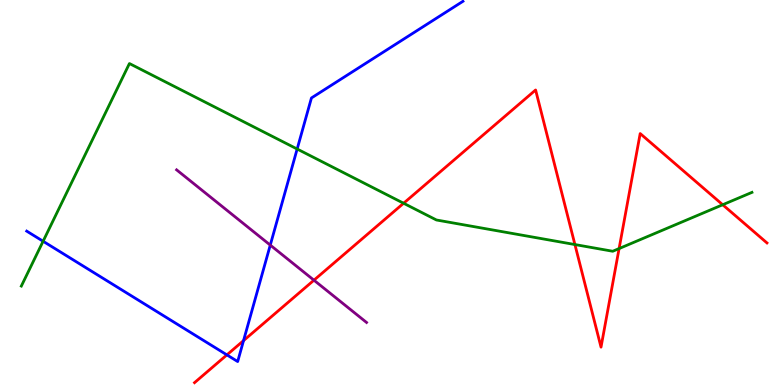[{'lines': ['blue', 'red'], 'intersections': [{'x': 2.93, 'y': 0.782}, {'x': 3.14, 'y': 1.15}]}, {'lines': ['green', 'red'], 'intersections': [{'x': 5.21, 'y': 4.72}, {'x': 7.42, 'y': 3.65}, {'x': 7.99, 'y': 3.54}, {'x': 9.33, 'y': 4.68}]}, {'lines': ['purple', 'red'], 'intersections': [{'x': 4.05, 'y': 2.72}]}, {'lines': ['blue', 'green'], 'intersections': [{'x': 0.556, 'y': 3.73}, {'x': 3.83, 'y': 6.13}]}, {'lines': ['blue', 'purple'], 'intersections': [{'x': 3.49, 'y': 3.63}]}, {'lines': ['green', 'purple'], 'intersections': []}]